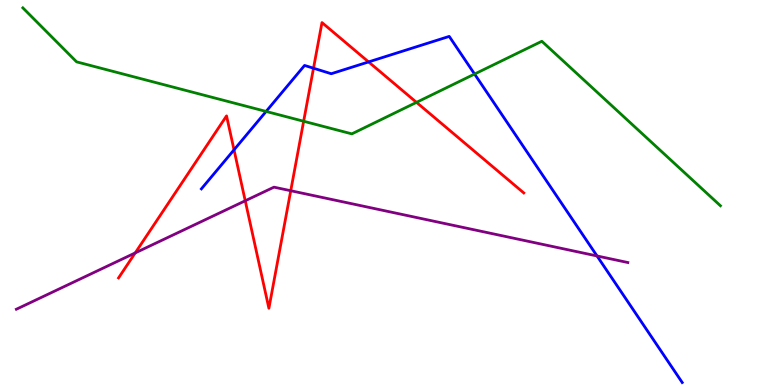[{'lines': ['blue', 'red'], 'intersections': [{'x': 3.02, 'y': 6.11}, {'x': 4.05, 'y': 8.23}, {'x': 4.76, 'y': 8.39}]}, {'lines': ['green', 'red'], 'intersections': [{'x': 3.92, 'y': 6.85}, {'x': 5.37, 'y': 7.34}]}, {'lines': ['purple', 'red'], 'intersections': [{'x': 1.74, 'y': 3.43}, {'x': 3.16, 'y': 4.79}, {'x': 3.75, 'y': 5.05}]}, {'lines': ['blue', 'green'], 'intersections': [{'x': 3.43, 'y': 7.11}, {'x': 6.12, 'y': 8.08}]}, {'lines': ['blue', 'purple'], 'intersections': [{'x': 7.7, 'y': 3.35}]}, {'lines': ['green', 'purple'], 'intersections': []}]